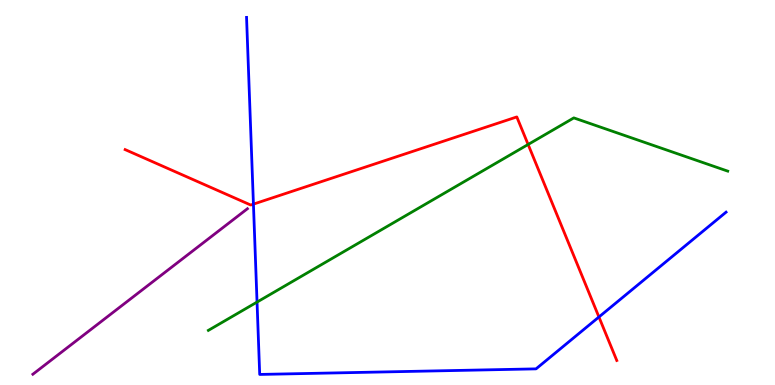[{'lines': ['blue', 'red'], 'intersections': [{'x': 3.27, 'y': 4.7}, {'x': 7.73, 'y': 1.77}]}, {'lines': ['green', 'red'], 'intersections': [{'x': 6.81, 'y': 6.25}]}, {'lines': ['purple', 'red'], 'intersections': []}, {'lines': ['blue', 'green'], 'intersections': [{'x': 3.32, 'y': 2.15}]}, {'lines': ['blue', 'purple'], 'intersections': []}, {'lines': ['green', 'purple'], 'intersections': []}]